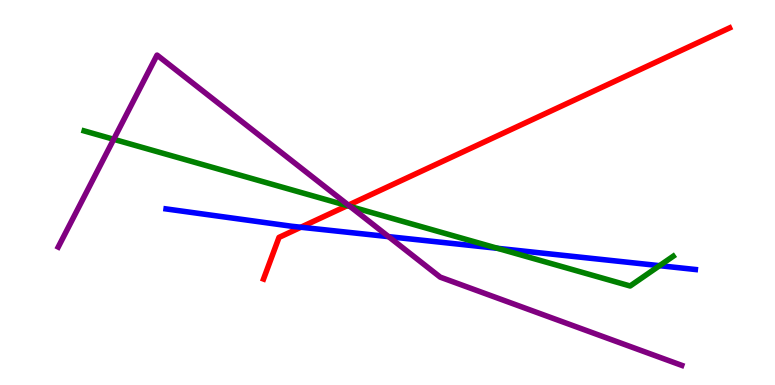[{'lines': ['blue', 'red'], 'intersections': [{'x': 3.88, 'y': 4.1}]}, {'lines': ['green', 'red'], 'intersections': [{'x': 4.48, 'y': 4.66}]}, {'lines': ['purple', 'red'], 'intersections': [{'x': 4.5, 'y': 4.67}]}, {'lines': ['blue', 'green'], 'intersections': [{'x': 6.42, 'y': 3.55}, {'x': 8.51, 'y': 3.1}]}, {'lines': ['blue', 'purple'], 'intersections': [{'x': 5.01, 'y': 3.85}]}, {'lines': ['green', 'purple'], 'intersections': [{'x': 1.47, 'y': 6.38}, {'x': 4.52, 'y': 4.64}]}]